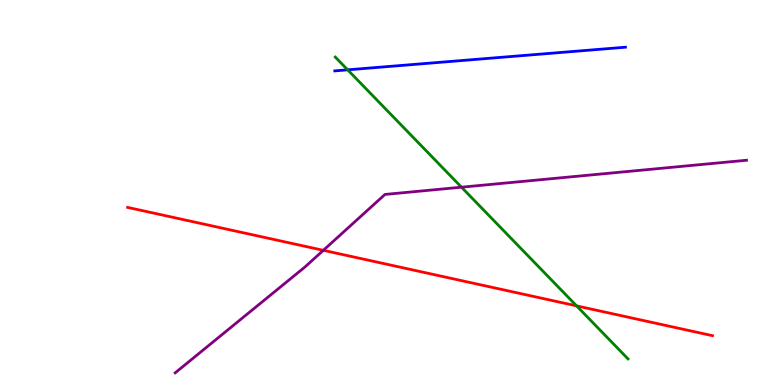[{'lines': ['blue', 'red'], 'intersections': []}, {'lines': ['green', 'red'], 'intersections': [{'x': 7.44, 'y': 2.06}]}, {'lines': ['purple', 'red'], 'intersections': [{'x': 4.17, 'y': 3.5}]}, {'lines': ['blue', 'green'], 'intersections': [{'x': 4.49, 'y': 8.19}]}, {'lines': ['blue', 'purple'], 'intersections': []}, {'lines': ['green', 'purple'], 'intersections': [{'x': 5.95, 'y': 5.14}]}]